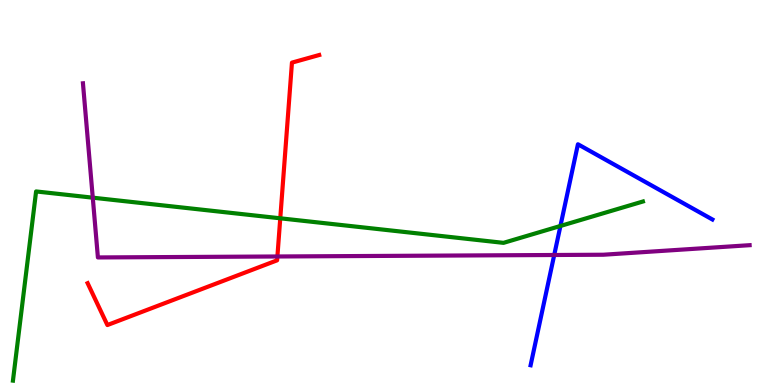[{'lines': ['blue', 'red'], 'intersections': []}, {'lines': ['green', 'red'], 'intersections': [{'x': 3.62, 'y': 4.33}]}, {'lines': ['purple', 'red'], 'intersections': [{'x': 3.58, 'y': 3.34}]}, {'lines': ['blue', 'green'], 'intersections': [{'x': 7.23, 'y': 4.13}]}, {'lines': ['blue', 'purple'], 'intersections': [{'x': 7.15, 'y': 3.38}]}, {'lines': ['green', 'purple'], 'intersections': [{'x': 1.2, 'y': 4.87}]}]